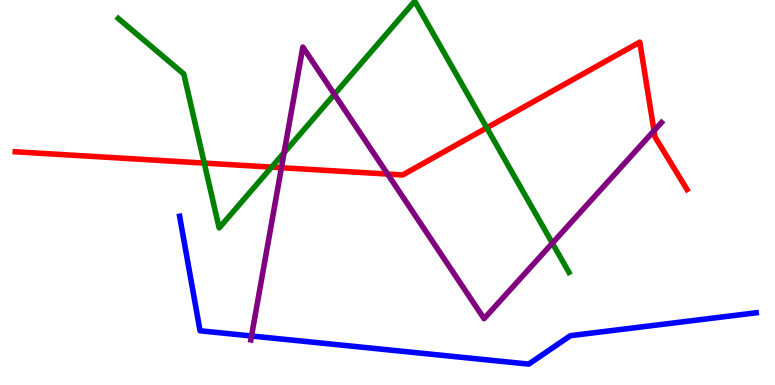[{'lines': ['blue', 'red'], 'intersections': []}, {'lines': ['green', 'red'], 'intersections': [{'x': 2.64, 'y': 5.76}, {'x': 3.5, 'y': 5.66}, {'x': 6.28, 'y': 6.68}]}, {'lines': ['purple', 'red'], 'intersections': [{'x': 3.63, 'y': 5.64}, {'x': 5.0, 'y': 5.48}, {'x': 8.44, 'y': 6.6}]}, {'lines': ['blue', 'green'], 'intersections': []}, {'lines': ['blue', 'purple'], 'intersections': [{'x': 3.25, 'y': 1.27}]}, {'lines': ['green', 'purple'], 'intersections': [{'x': 3.67, 'y': 6.03}, {'x': 4.31, 'y': 7.55}, {'x': 7.13, 'y': 3.68}]}]